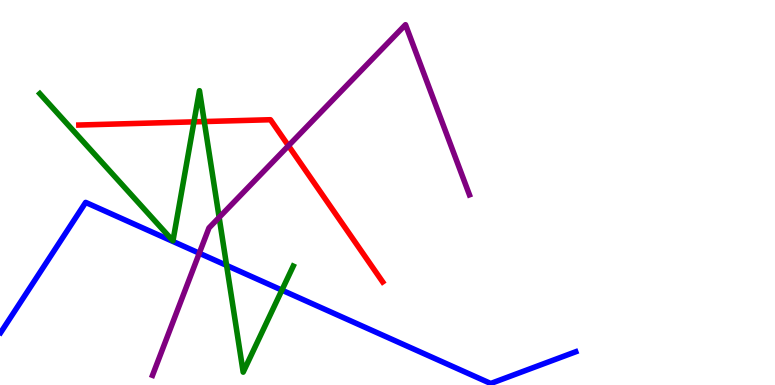[{'lines': ['blue', 'red'], 'intersections': []}, {'lines': ['green', 'red'], 'intersections': [{'x': 2.5, 'y': 6.84}, {'x': 2.64, 'y': 6.84}]}, {'lines': ['purple', 'red'], 'intersections': [{'x': 3.72, 'y': 6.21}]}, {'lines': ['blue', 'green'], 'intersections': [{'x': 2.92, 'y': 3.11}, {'x': 3.64, 'y': 2.46}]}, {'lines': ['blue', 'purple'], 'intersections': [{'x': 2.57, 'y': 3.42}]}, {'lines': ['green', 'purple'], 'intersections': [{'x': 2.83, 'y': 4.35}]}]